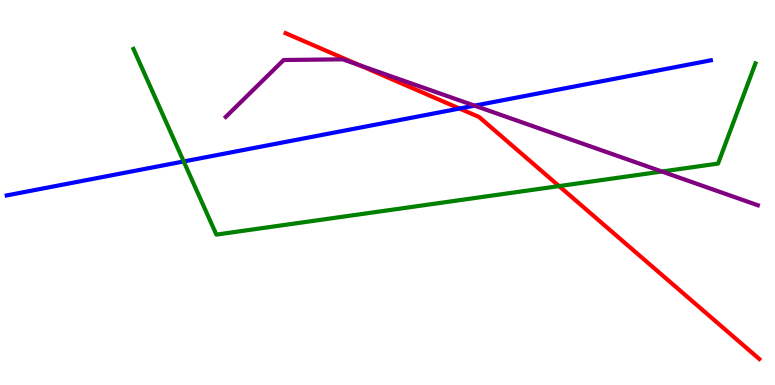[{'lines': ['blue', 'red'], 'intersections': [{'x': 5.93, 'y': 7.18}]}, {'lines': ['green', 'red'], 'intersections': [{'x': 7.21, 'y': 5.17}]}, {'lines': ['purple', 'red'], 'intersections': [{'x': 4.64, 'y': 8.3}]}, {'lines': ['blue', 'green'], 'intersections': [{'x': 2.37, 'y': 5.81}]}, {'lines': ['blue', 'purple'], 'intersections': [{'x': 6.12, 'y': 7.26}]}, {'lines': ['green', 'purple'], 'intersections': [{'x': 8.54, 'y': 5.54}]}]